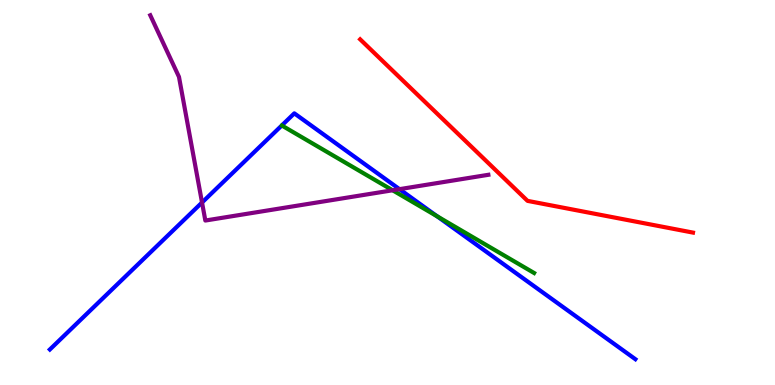[{'lines': ['blue', 'red'], 'intersections': []}, {'lines': ['green', 'red'], 'intersections': []}, {'lines': ['purple', 'red'], 'intersections': []}, {'lines': ['blue', 'green'], 'intersections': [{'x': 5.64, 'y': 4.38}]}, {'lines': ['blue', 'purple'], 'intersections': [{'x': 2.61, 'y': 4.74}, {'x': 5.15, 'y': 5.09}]}, {'lines': ['green', 'purple'], 'intersections': [{'x': 5.07, 'y': 5.06}]}]